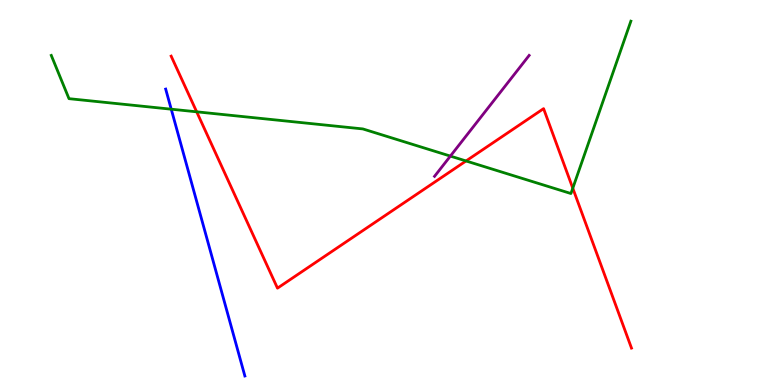[{'lines': ['blue', 'red'], 'intersections': []}, {'lines': ['green', 'red'], 'intersections': [{'x': 2.54, 'y': 7.1}, {'x': 6.01, 'y': 5.82}, {'x': 7.39, 'y': 5.11}]}, {'lines': ['purple', 'red'], 'intersections': []}, {'lines': ['blue', 'green'], 'intersections': [{'x': 2.21, 'y': 7.16}]}, {'lines': ['blue', 'purple'], 'intersections': []}, {'lines': ['green', 'purple'], 'intersections': [{'x': 5.81, 'y': 5.95}]}]